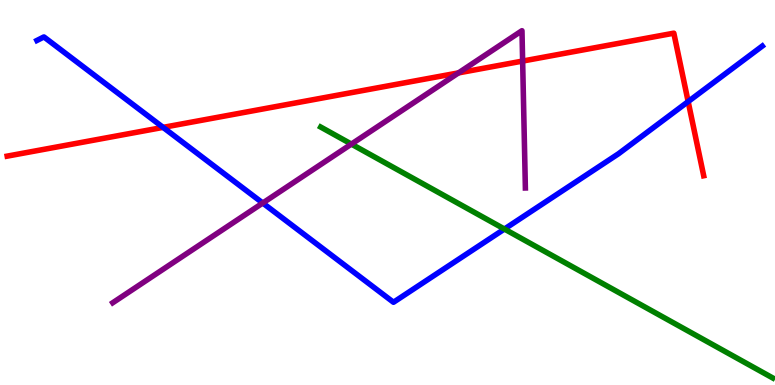[{'lines': ['blue', 'red'], 'intersections': [{'x': 2.1, 'y': 6.69}, {'x': 8.88, 'y': 7.36}]}, {'lines': ['green', 'red'], 'intersections': []}, {'lines': ['purple', 'red'], 'intersections': [{'x': 5.92, 'y': 8.11}, {'x': 6.74, 'y': 8.41}]}, {'lines': ['blue', 'green'], 'intersections': [{'x': 6.51, 'y': 4.05}]}, {'lines': ['blue', 'purple'], 'intersections': [{'x': 3.39, 'y': 4.73}]}, {'lines': ['green', 'purple'], 'intersections': [{'x': 4.53, 'y': 6.26}]}]